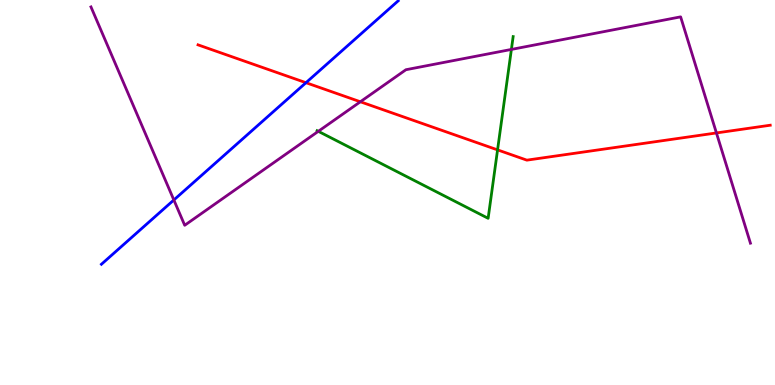[{'lines': ['blue', 'red'], 'intersections': [{'x': 3.95, 'y': 7.85}]}, {'lines': ['green', 'red'], 'intersections': [{'x': 6.42, 'y': 6.11}]}, {'lines': ['purple', 'red'], 'intersections': [{'x': 4.65, 'y': 7.36}, {'x': 9.24, 'y': 6.55}]}, {'lines': ['blue', 'green'], 'intersections': []}, {'lines': ['blue', 'purple'], 'intersections': [{'x': 2.24, 'y': 4.81}]}, {'lines': ['green', 'purple'], 'intersections': [{'x': 4.11, 'y': 6.59}, {'x': 6.6, 'y': 8.72}]}]